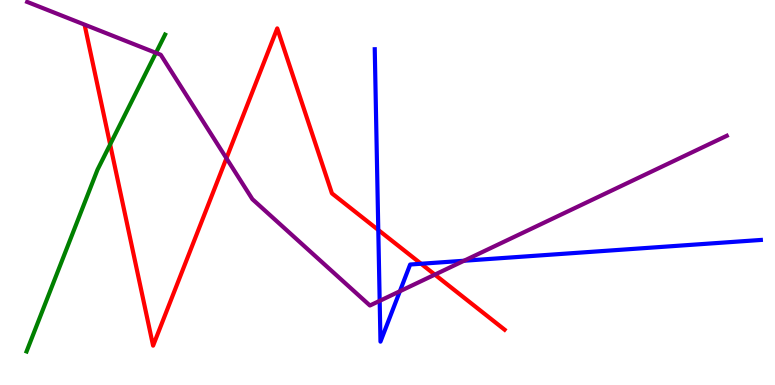[{'lines': ['blue', 'red'], 'intersections': [{'x': 4.88, 'y': 4.03}, {'x': 5.43, 'y': 3.15}]}, {'lines': ['green', 'red'], 'intersections': [{'x': 1.42, 'y': 6.25}]}, {'lines': ['purple', 'red'], 'intersections': [{'x': 2.92, 'y': 5.89}, {'x': 5.61, 'y': 2.87}]}, {'lines': ['blue', 'green'], 'intersections': []}, {'lines': ['blue', 'purple'], 'intersections': [{'x': 4.9, 'y': 2.19}, {'x': 5.16, 'y': 2.43}, {'x': 5.99, 'y': 3.23}]}, {'lines': ['green', 'purple'], 'intersections': [{'x': 2.01, 'y': 8.63}]}]